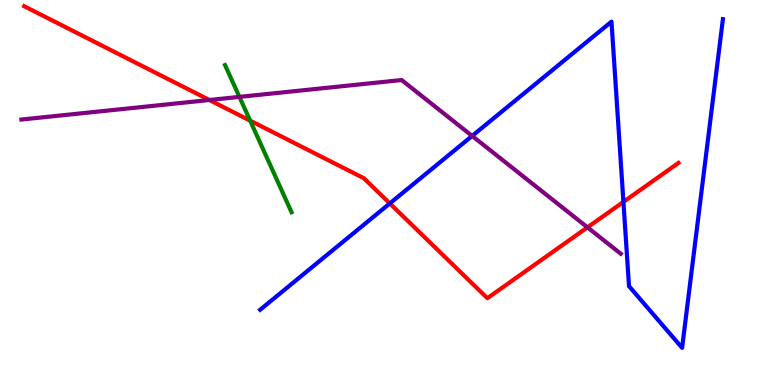[{'lines': ['blue', 'red'], 'intersections': [{'x': 5.03, 'y': 4.72}, {'x': 8.04, 'y': 4.76}]}, {'lines': ['green', 'red'], 'intersections': [{'x': 3.23, 'y': 6.87}]}, {'lines': ['purple', 'red'], 'intersections': [{'x': 2.7, 'y': 7.4}, {'x': 7.58, 'y': 4.09}]}, {'lines': ['blue', 'green'], 'intersections': []}, {'lines': ['blue', 'purple'], 'intersections': [{'x': 6.09, 'y': 6.47}]}, {'lines': ['green', 'purple'], 'intersections': [{'x': 3.09, 'y': 7.48}]}]